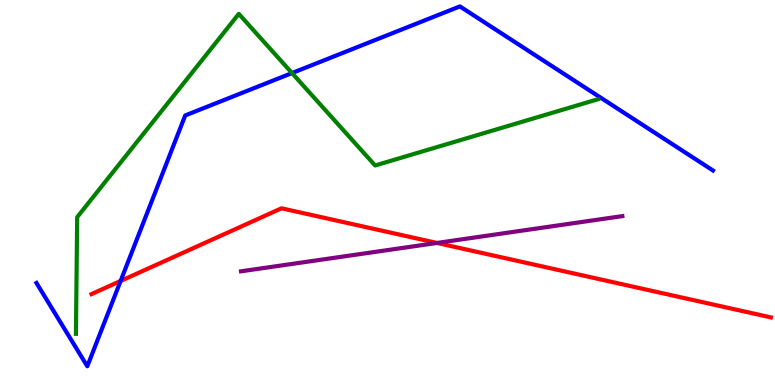[{'lines': ['blue', 'red'], 'intersections': [{'x': 1.56, 'y': 2.7}]}, {'lines': ['green', 'red'], 'intersections': []}, {'lines': ['purple', 'red'], 'intersections': [{'x': 5.64, 'y': 3.69}]}, {'lines': ['blue', 'green'], 'intersections': [{'x': 3.77, 'y': 8.1}]}, {'lines': ['blue', 'purple'], 'intersections': []}, {'lines': ['green', 'purple'], 'intersections': []}]